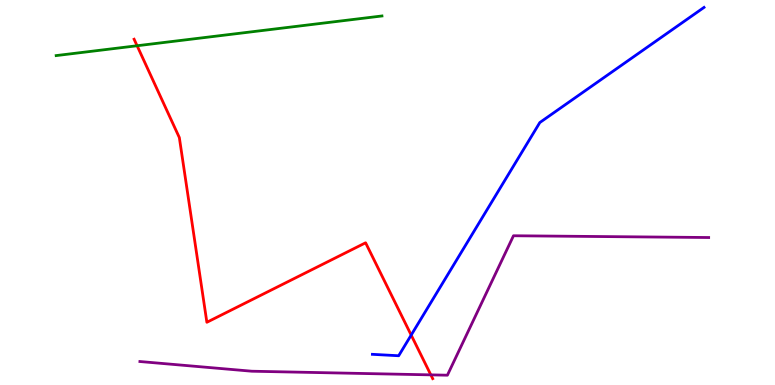[{'lines': ['blue', 'red'], 'intersections': [{'x': 5.31, 'y': 1.3}]}, {'lines': ['green', 'red'], 'intersections': [{'x': 1.77, 'y': 8.81}]}, {'lines': ['purple', 'red'], 'intersections': [{'x': 5.56, 'y': 0.263}]}, {'lines': ['blue', 'green'], 'intersections': []}, {'lines': ['blue', 'purple'], 'intersections': []}, {'lines': ['green', 'purple'], 'intersections': []}]